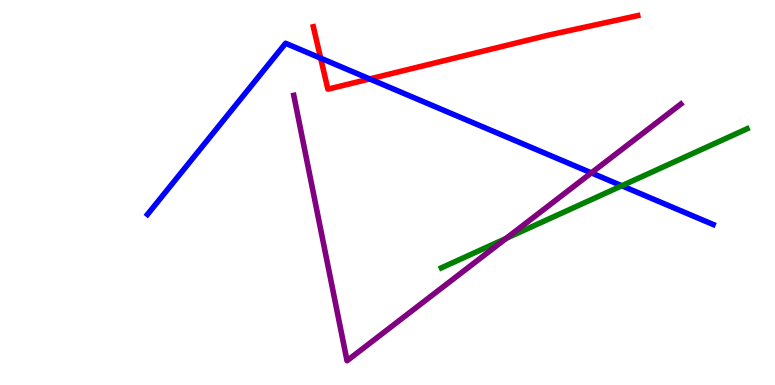[{'lines': ['blue', 'red'], 'intersections': [{'x': 4.14, 'y': 8.49}, {'x': 4.77, 'y': 7.95}]}, {'lines': ['green', 'red'], 'intersections': []}, {'lines': ['purple', 'red'], 'intersections': []}, {'lines': ['blue', 'green'], 'intersections': [{'x': 8.02, 'y': 5.17}]}, {'lines': ['blue', 'purple'], 'intersections': [{'x': 7.63, 'y': 5.51}]}, {'lines': ['green', 'purple'], 'intersections': [{'x': 6.53, 'y': 3.81}]}]